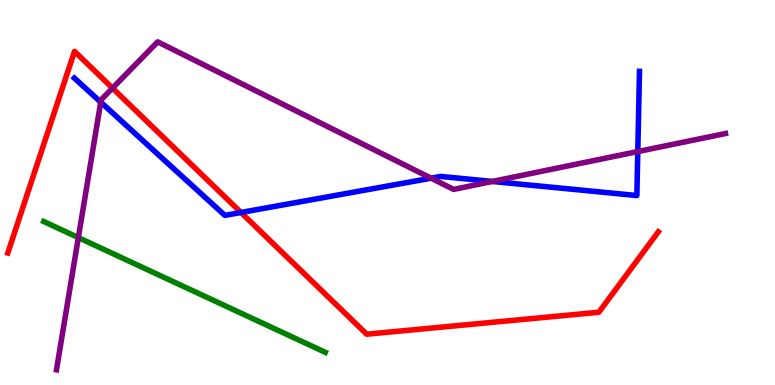[{'lines': ['blue', 'red'], 'intersections': [{'x': 3.11, 'y': 4.48}]}, {'lines': ['green', 'red'], 'intersections': []}, {'lines': ['purple', 'red'], 'intersections': [{'x': 1.45, 'y': 7.71}]}, {'lines': ['blue', 'green'], 'intersections': []}, {'lines': ['blue', 'purple'], 'intersections': [{'x': 1.3, 'y': 7.35}, {'x': 5.56, 'y': 5.37}, {'x': 6.35, 'y': 5.29}, {'x': 8.23, 'y': 6.06}]}, {'lines': ['green', 'purple'], 'intersections': [{'x': 1.01, 'y': 3.83}]}]